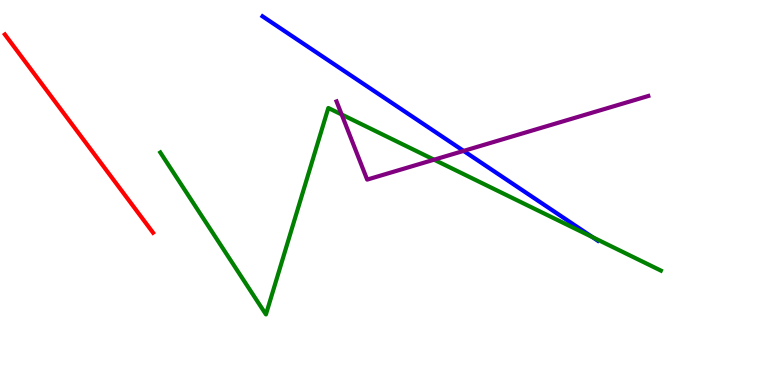[{'lines': ['blue', 'red'], 'intersections': []}, {'lines': ['green', 'red'], 'intersections': []}, {'lines': ['purple', 'red'], 'intersections': []}, {'lines': ['blue', 'green'], 'intersections': [{'x': 7.64, 'y': 3.84}]}, {'lines': ['blue', 'purple'], 'intersections': [{'x': 5.98, 'y': 6.08}]}, {'lines': ['green', 'purple'], 'intersections': [{'x': 4.41, 'y': 7.03}, {'x': 5.6, 'y': 5.85}]}]